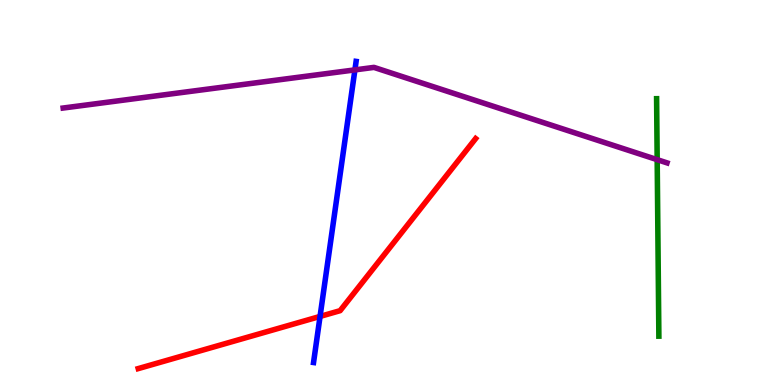[{'lines': ['blue', 'red'], 'intersections': [{'x': 4.13, 'y': 1.78}]}, {'lines': ['green', 'red'], 'intersections': []}, {'lines': ['purple', 'red'], 'intersections': []}, {'lines': ['blue', 'green'], 'intersections': []}, {'lines': ['blue', 'purple'], 'intersections': [{'x': 4.58, 'y': 8.18}]}, {'lines': ['green', 'purple'], 'intersections': [{'x': 8.48, 'y': 5.85}]}]